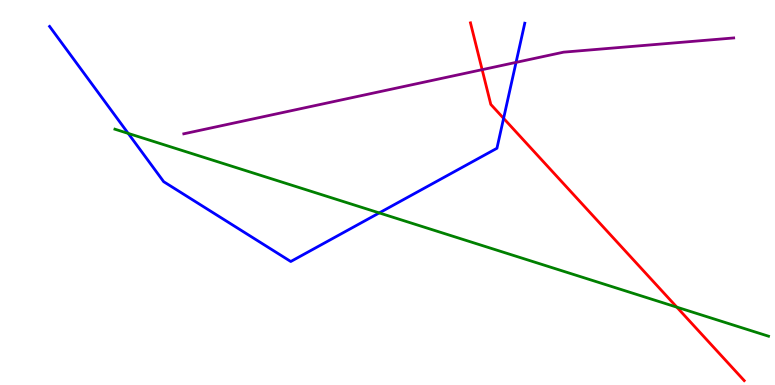[{'lines': ['blue', 'red'], 'intersections': [{'x': 6.5, 'y': 6.93}]}, {'lines': ['green', 'red'], 'intersections': [{'x': 8.73, 'y': 2.02}]}, {'lines': ['purple', 'red'], 'intersections': [{'x': 6.22, 'y': 8.19}]}, {'lines': ['blue', 'green'], 'intersections': [{'x': 1.65, 'y': 6.53}, {'x': 4.89, 'y': 4.47}]}, {'lines': ['blue', 'purple'], 'intersections': [{'x': 6.66, 'y': 8.38}]}, {'lines': ['green', 'purple'], 'intersections': []}]